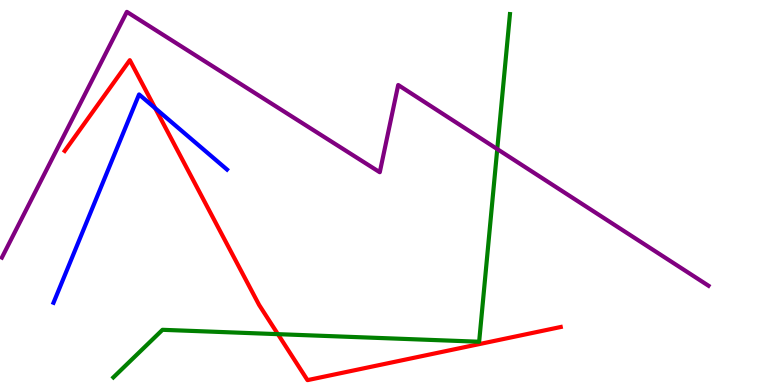[{'lines': ['blue', 'red'], 'intersections': [{'x': 2.0, 'y': 7.19}]}, {'lines': ['green', 'red'], 'intersections': [{'x': 3.59, 'y': 1.32}]}, {'lines': ['purple', 'red'], 'intersections': []}, {'lines': ['blue', 'green'], 'intersections': []}, {'lines': ['blue', 'purple'], 'intersections': []}, {'lines': ['green', 'purple'], 'intersections': [{'x': 6.42, 'y': 6.13}]}]